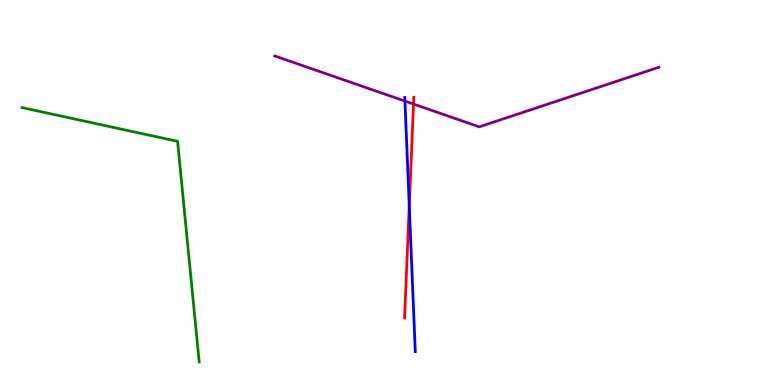[{'lines': ['blue', 'red'], 'intersections': [{'x': 5.28, 'y': 4.66}]}, {'lines': ['green', 'red'], 'intersections': []}, {'lines': ['purple', 'red'], 'intersections': [{'x': 5.34, 'y': 7.3}]}, {'lines': ['blue', 'green'], 'intersections': []}, {'lines': ['blue', 'purple'], 'intersections': [{'x': 5.23, 'y': 7.37}]}, {'lines': ['green', 'purple'], 'intersections': []}]